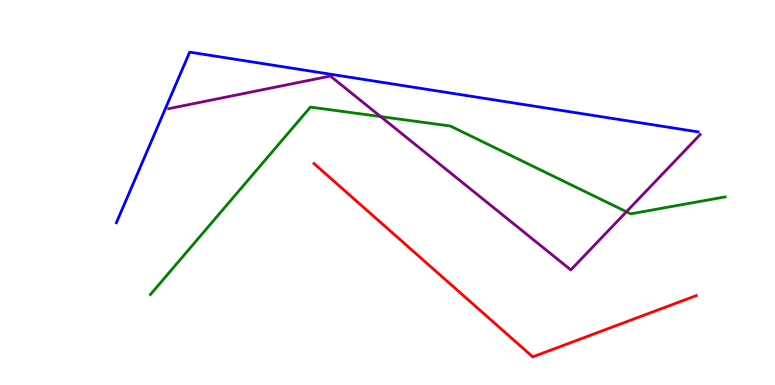[{'lines': ['blue', 'red'], 'intersections': []}, {'lines': ['green', 'red'], 'intersections': []}, {'lines': ['purple', 'red'], 'intersections': []}, {'lines': ['blue', 'green'], 'intersections': []}, {'lines': ['blue', 'purple'], 'intersections': []}, {'lines': ['green', 'purple'], 'intersections': [{'x': 4.91, 'y': 6.97}, {'x': 8.08, 'y': 4.5}]}]